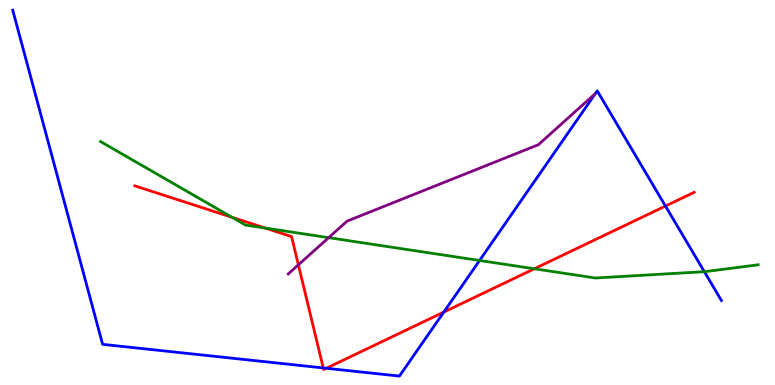[{'lines': ['blue', 'red'], 'intersections': [{'x': 4.17, 'y': 0.443}, {'x': 4.21, 'y': 0.435}, {'x': 5.73, 'y': 1.89}, {'x': 8.59, 'y': 4.65}]}, {'lines': ['green', 'red'], 'intersections': [{'x': 2.99, 'y': 4.36}, {'x': 3.42, 'y': 4.08}, {'x': 6.89, 'y': 3.02}]}, {'lines': ['purple', 'red'], 'intersections': [{'x': 3.85, 'y': 3.12}]}, {'lines': ['blue', 'green'], 'intersections': [{'x': 6.19, 'y': 3.23}, {'x': 9.09, 'y': 2.94}]}, {'lines': ['blue', 'purple'], 'intersections': []}, {'lines': ['green', 'purple'], 'intersections': [{'x': 4.24, 'y': 3.83}]}]